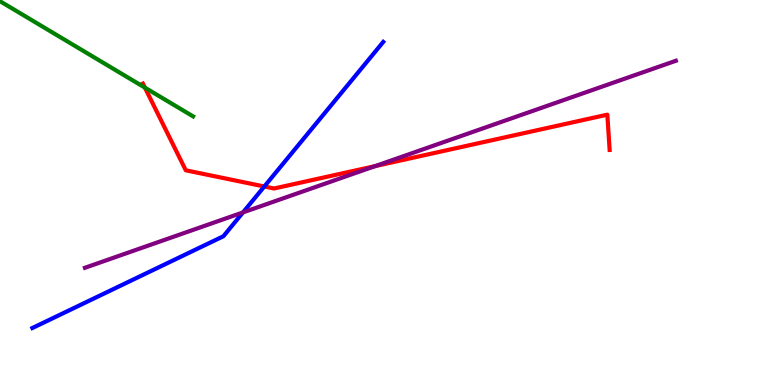[{'lines': ['blue', 'red'], 'intersections': [{'x': 3.41, 'y': 5.16}]}, {'lines': ['green', 'red'], 'intersections': [{'x': 1.87, 'y': 7.72}]}, {'lines': ['purple', 'red'], 'intersections': [{'x': 4.84, 'y': 5.69}]}, {'lines': ['blue', 'green'], 'intersections': []}, {'lines': ['blue', 'purple'], 'intersections': [{'x': 3.14, 'y': 4.48}]}, {'lines': ['green', 'purple'], 'intersections': []}]